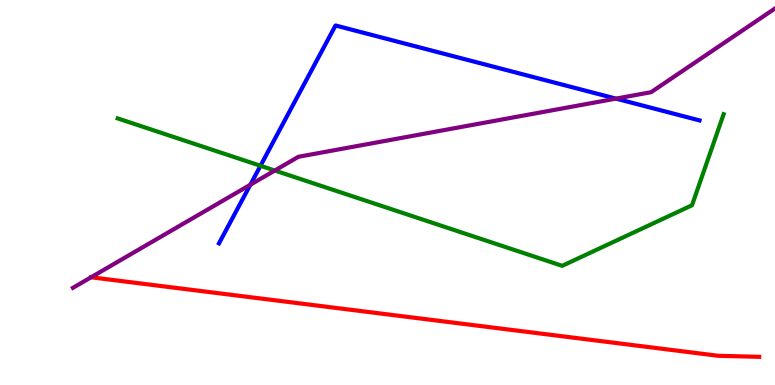[{'lines': ['blue', 'red'], 'intersections': []}, {'lines': ['green', 'red'], 'intersections': []}, {'lines': ['purple', 'red'], 'intersections': []}, {'lines': ['blue', 'green'], 'intersections': [{'x': 3.36, 'y': 5.69}]}, {'lines': ['blue', 'purple'], 'intersections': [{'x': 3.23, 'y': 5.2}, {'x': 7.95, 'y': 7.44}]}, {'lines': ['green', 'purple'], 'intersections': [{'x': 3.55, 'y': 5.57}]}]